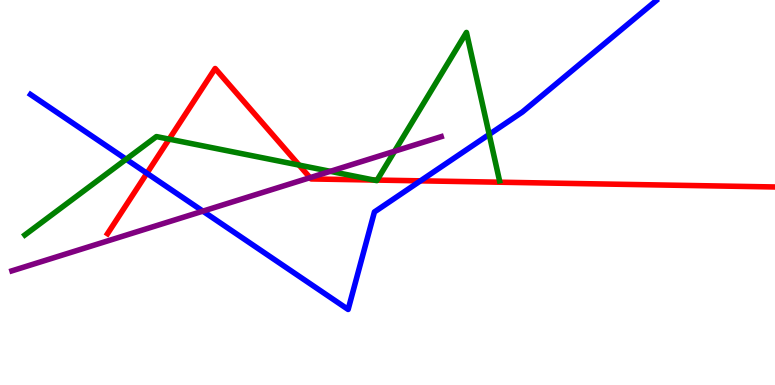[{'lines': ['blue', 'red'], 'intersections': [{'x': 1.9, 'y': 5.5}, {'x': 5.43, 'y': 5.3}]}, {'lines': ['green', 'red'], 'intersections': [{'x': 2.18, 'y': 6.39}, {'x': 3.86, 'y': 5.71}, {'x': 4.82, 'y': 5.32}, {'x': 4.87, 'y': 5.32}]}, {'lines': ['purple', 'red'], 'intersections': [{'x': 4.0, 'y': 5.39}]}, {'lines': ['blue', 'green'], 'intersections': [{'x': 1.63, 'y': 5.86}, {'x': 6.31, 'y': 6.51}]}, {'lines': ['blue', 'purple'], 'intersections': [{'x': 2.62, 'y': 4.52}]}, {'lines': ['green', 'purple'], 'intersections': [{'x': 4.26, 'y': 5.55}, {'x': 5.09, 'y': 6.07}]}]